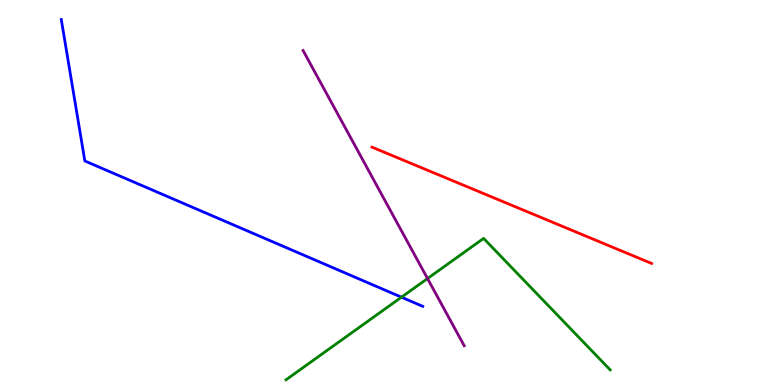[{'lines': ['blue', 'red'], 'intersections': []}, {'lines': ['green', 'red'], 'intersections': []}, {'lines': ['purple', 'red'], 'intersections': []}, {'lines': ['blue', 'green'], 'intersections': [{'x': 5.18, 'y': 2.28}]}, {'lines': ['blue', 'purple'], 'intersections': []}, {'lines': ['green', 'purple'], 'intersections': [{'x': 5.52, 'y': 2.77}]}]